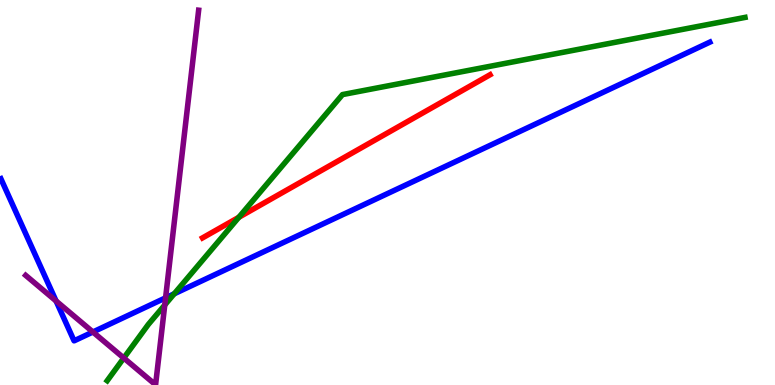[{'lines': ['blue', 'red'], 'intersections': []}, {'lines': ['green', 'red'], 'intersections': [{'x': 3.08, 'y': 4.36}]}, {'lines': ['purple', 'red'], 'intersections': []}, {'lines': ['blue', 'green'], 'intersections': [{'x': 2.25, 'y': 2.37}]}, {'lines': ['blue', 'purple'], 'intersections': [{'x': 0.724, 'y': 2.18}, {'x': 1.2, 'y': 1.38}, {'x': 2.14, 'y': 2.26}]}, {'lines': ['green', 'purple'], 'intersections': [{'x': 1.6, 'y': 0.701}, {'x': 2.13, 'y': 2.08}]}]